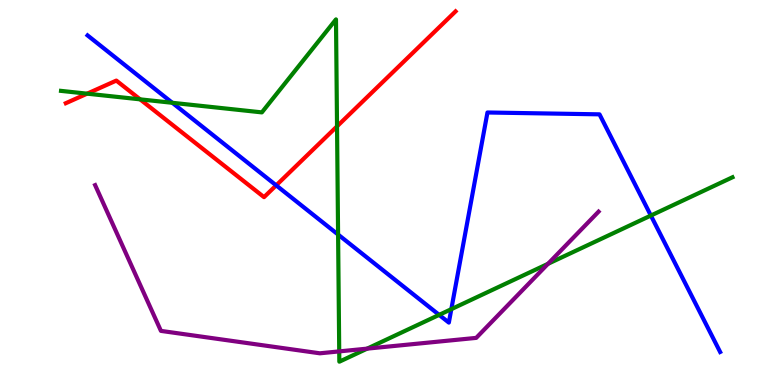[{'lines': ['blue', 'red'], 'intersections': [{'x': 3.56, 'y': 5.19}]}, {'lines': ['green', 'red'], 'intersections': [{'x': 1.12, 'y': 7.57}, {'x': 1.81, 'y': 7.42}, {'x': 4.35, 'y': 6.72}]}, {'lines': ['purple', 'red'], 'intersections': []}, {'lines': ['blue', 'green'], 'intersections': [{'x': 2.22, 'y': 7.33}, {'x': 4.36, 'y': 3.91}, {'x': 5.67, 'y': 1.82}, {'x': 5.82, 'y': 1.97}, {'x': 8.4, 'y': 4.4}]}, {'lines': ['blue', 'purple'], 'intersections': []}, {'lines': ['green', 'purple'], 'intersections': [{'x': 4.38, 'y': 0.873}, {'x': 4.74, 'y': 0.944}, {'x': 7.07, 'y': 3.15}]}]